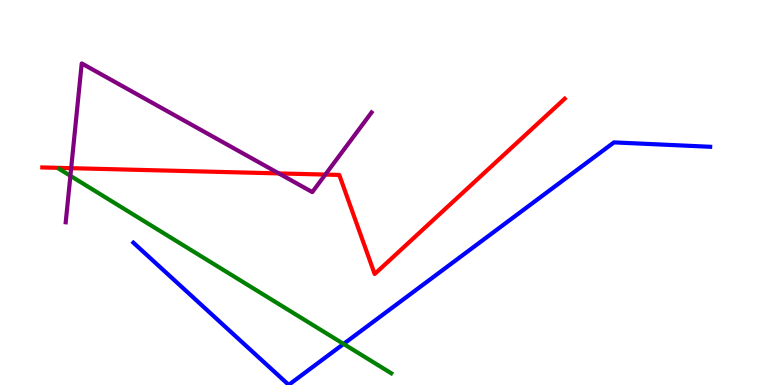[{'lines': ['blue', 'red'], 'intersections': []}, {'lines': ['green', 'red'], 'intersections': []}, {'lines': ['purple', 'red'], 'intersections': [{'x': 0.918, 'y': 5.63}, {'x': 3.6, 'y': 5.5}, {'x': 4.2, 'y': 5.47}]}, {'lines': ['blue', 'green'], 'intersections': [{'x': 4.43, 'y': 1.07}]}, {'lines': ['blue', 'purple'], 'intersections': []}, {'lines': ['green', 'purple'], 'intersections': [{'x': 0.908, 'y': 5.43}]}]